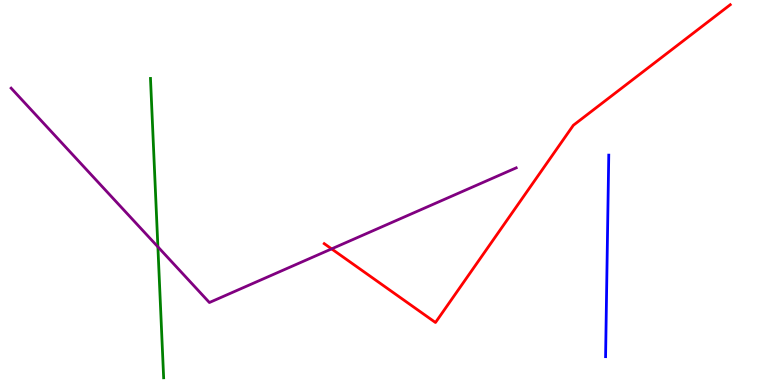[{'lines': ['blue', 'red'], 'intersections': []}, {'lines': ['green', 'red'], 'intersections': []}, {'lines': ['purple', 'red'], 'intersections': [{'x': 4.28, 'y': 3.54}]}, {'lines': ['blue', 'green'], 'intersections': []}, {'lines': ['blue', 'purple'], 'intersections': []}, {'lines': ['green', 'purple'], 'intersections': [{'x': 2.04, 'y': 3.59}]}]